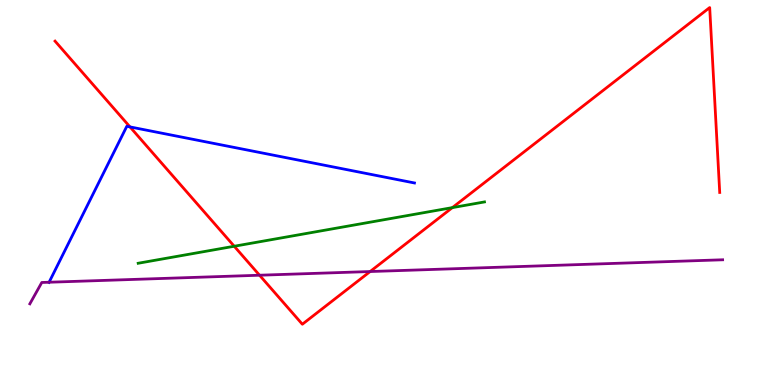[{'lines': ['blue', 'red'], 'intersections': [{'x': 1.68, 'y': 6.7}]}, {'lines': ['green', 'red'], 'intersections': [{'x': 3.02, 'y': 3.6}, {'x': 5.84, 'y': 4.61}]}, {'lines': ['purple', 'red'], 'intersections': [{'x': 3.35, 'y': 2.85}, {'x': 4.78, 'y': 2.95}]}, {'lines': ['blue', 'green'], 'intersections': []}, {'lines': ['blue', 'purple'], 'intersections': [{'x': 0.633, 'y': 2.67}]}, {'lines': ['green', 'purple'], 'intersections': []}]